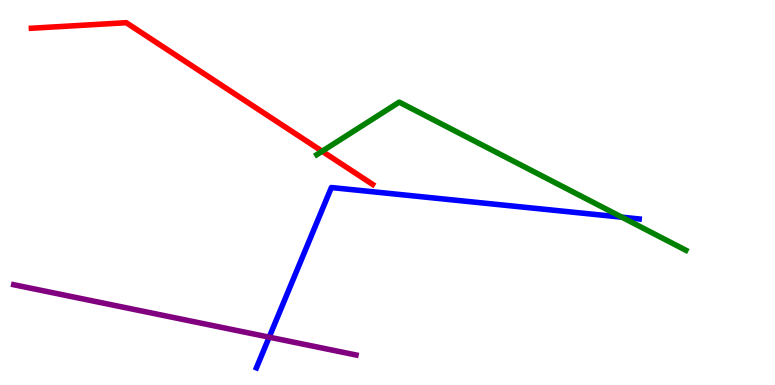[{'lines': ['blue', 'red'], 'intersections': []}, {'lines': ['green', 'red'], 'intersections': [{'x': 4.16, 'y': 6.07}]}, {'lines': ['purple', 'red'], 'intersections': []}, {'lines': ['blue', 'green'], 'intersections': [{'x': 8.02, 'y': 4.36}]}, {'lines': ['blue', 'purple'], 'intersections': [{'x': 3.47, 'y': 1.24}]}, {'lines': ['green', 'purple'], 'intersections': []}]